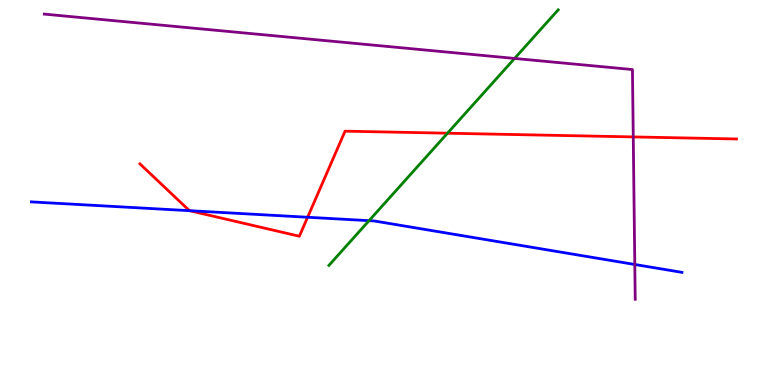[{'lines': ['blue', 'red'], 'intersections': [{'x': 2.45, 'y': 4.53}, {'x': 3.97, 'y': 4.36}]}, {'lines': ['green', 'red'], 'intersections': [{'x': 5.77, 'y': 6.54}]}, {'lines': ['purple', 'red'], 'intersections': [{'x': 8.17, 'y': 6.44}]}, {'lines': ['blue', 'green'], 'intersections': [{'x': 4.76, 'y': 4.27}]}, {'lines': ['blue', 'purple'], 'intersections': [{'x': 8.19, 'y': 3.13}]}, {'lines': ['green', 'purple'], 'intersections': [{'x': 6.64, 'y': 8.48}]}]